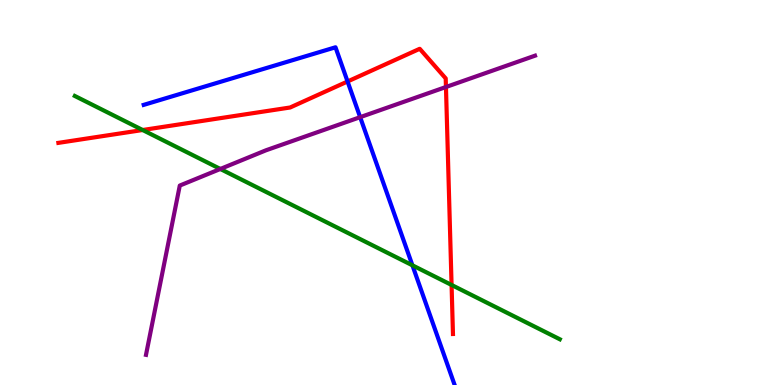[{'lines': ['blue', 'red'], 'intersections': [{'x': 4.48, 'y': 7.88}]}, {'lines': ['green', 'red'], 'intersections': [{'x': 1.84, 'y': 6.62}, {'x': 5.83, 'y': 2.6}]}, {'lines': ['purple', 'red'], 'intersections': [{'x': 5.75, 'y': 7.74}]}, {'lines': ['blue', 'green'], 'intersections': [{'x': 5.32, 'y': 3.11}]}, {'lines': ['blue', 'purple'], 'intersections': [{'x': 4.65, 'y': 6.96}]}, {'lines': ['green', 'purple'], 'intersections': [{'x': 2.84, 'y': 5.61}]}]